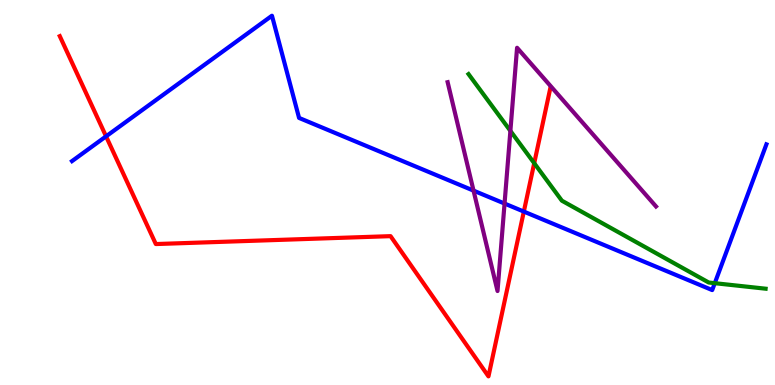[{'lines': ['blue', 'red'], 'intersections': [{'x': 1.37, 'y': 6.46}, {'x': 6.76, 'y': 4.5}]}, {'lines': ['green', 'red'], 'intersections': [{'x': 6.89, 'y': 5.76}]}, {'lines': ['purple', 'red'], 'intersections': []}, {'lines': ['blue', 'green'], 'intersections': [{'x': 9.22, 'y': 2.64}]}, {'lines': ['blue', 'purple'], 'intersections': [{'x': 6.11, 'y': 5.05}, {'x': 6.51, 'y': 4.71}]}, {'lines': ['green', 'purple'], 'intersections': [{'x': 6.59, 'y': 6.6}]}]